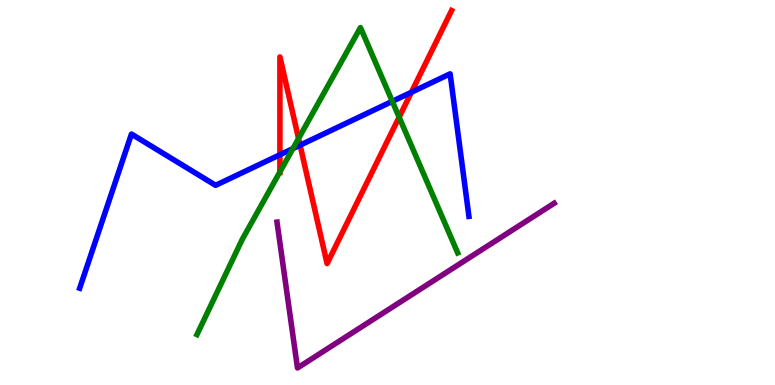[{'lines': ['blue', 'red'], 'intersections': [{'x': 3.61, 'y': 5.98}, {'x': 3.87, 'y': 6.23}, {'x': 5.31, 'y': 7.6}]}, {'lines': ['green', 'red'], 'intersections': [{'x': 3.61, 'y': 5.53}, {'x': 3.85, 'y': 6.4}, {'x': 5.15, 'y': 6.96}]}, {'lines': ['purple', 'red'], 'intersections': []}, {'lines': ['blue', 'green'], 'intersections': [{'x': 3.78, 'y': 6.14}, {'x': 5.06, 'y': 7.37}]}, {'lines': ['blue', 'purple'], 'intersections': []}, {'lines': ['green', 'purple'], 'intersections': []}]